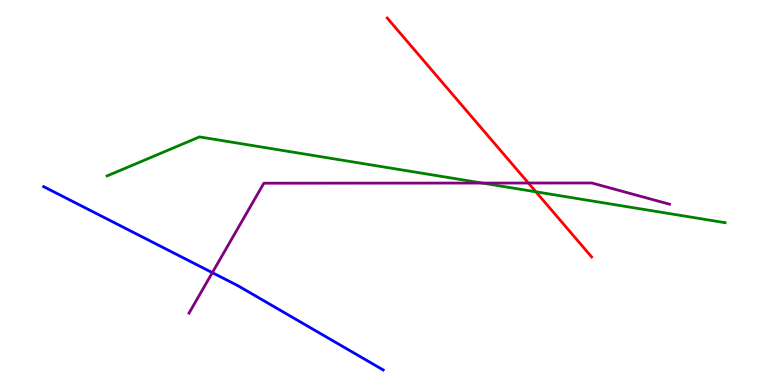[{'lines': ['blue', 'red'], 'intersections': []}, {'lines': ['green', 'red'], 'intersections': [{'x': 6.91, 'y': 5.02}]}, {'lines': ['purple', 'red'], 'intersections': [{'x': 6.82, 'y': 5.25}]}, {'lines': ['blue', 'green'], 'intersections': []}, {'lines': ['blue', 'purple'], 'intersections': [{'x': 2.74, 'y': 2.92}]}, {'lines': ['green', 'purple'], 'intersections': [{'x': 6.22, 'y': 5.25}]}]